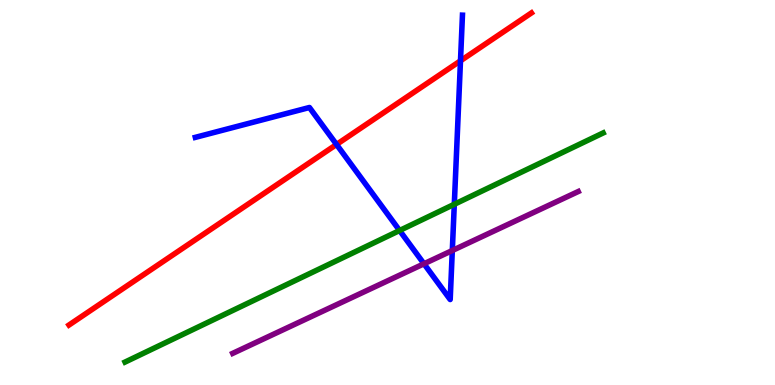[{'lines': ['blue', 'red'], 'intersections': [{'x': 4.34, 'y': 6.25}, {'x': 5.94, 'y': 8.42}]}, {'lines': ['green', 'red'], 'intersections': []}, {'lines': ['purple', 'red'], 'intersections': []}, {'lines': ['blue', 'green'], 'intersections': [{'x': 5.16, 'y': 4.01}, {'x': 5.86, 'y': 4.69}]}, {'lines': ['blue', 'purple'], 'intersections': [{'x': 5.47, 'y': 3.15}, {'x': 5.84, 'y': 3.49}]}, {'lines': ['green', 'purple'], 'intersections': []}]